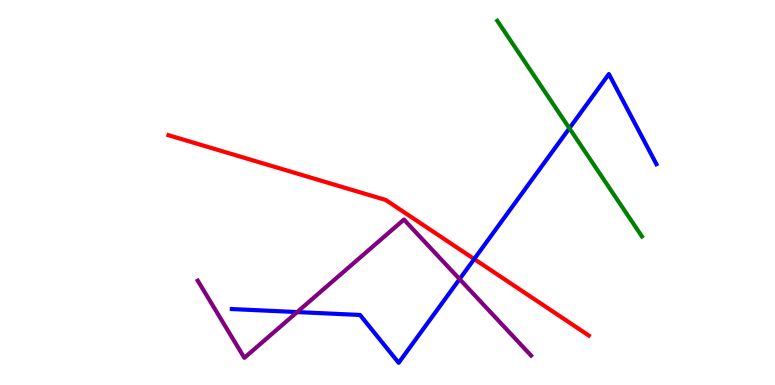[{'lines': ['blue', 'red'], 'intersections': [{'x': 6.12, 'y': 3.27}]}, {'lines': ['green', 'red'], 'intersections': []}, {'lines': ['purple', 'red'], 'intersections': []}, {'lines': ['blue', 'green'], 'intersections': [{'x': 7.35, 'y': 6.67}]}, {'lines': ['blue', 'purple'], 'intersections': [{'x': 3.83, 'y': 1.89}, {'x': 5.93, 'y': 2.75}]}, {'lines': ['green', 'purple'], 'intersections': []}]